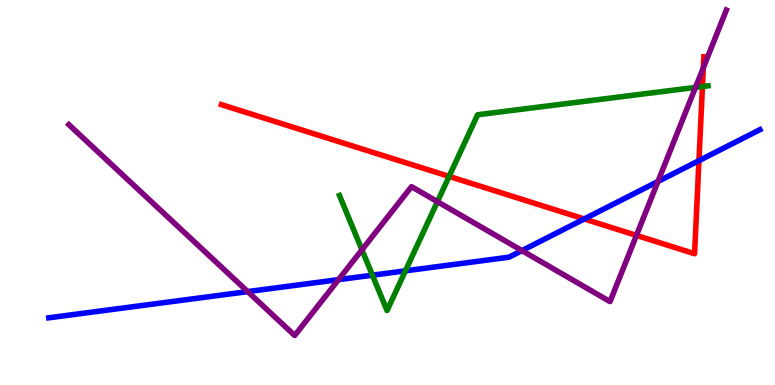[{'lines': ['blue', 'red'], 'intersections': [{'x': 7.54, 'y': 4.31}, {'x': 9.02, 'y': 5.83}]}, {'lines': ['green', 'red'], 'intersections': [{'x': 5.79, 'y': 5.42}, {'x': 9.06, 'y': 7.75}]}, {'lines': ['purple', 'red'], 'intersections': [{'x': 8.21, 'y': 3.89}, {'x': 9.08, 'y': 8.24}]}, {'lines': ['blue', 'green'], 'intersections': [{'x': 4.81, 'y': 2.85}, {'x': 5.23, 'y': 2.97}]}, {'lines': ['blue', 'purple'], 'intersections': [{'x': 3.2, 'y': 2.43}, {'x': 4.37, 'y': 2.74}, {'x': 6.73, 'y': 3.49}, {'x': 8.49, 'y': 5.29}]}, {'lines': ['green', 'purple'], 'intersections': [{'x': 4.67, 'y': 3.51}, {'x': 5.64, 'y': 4.76}, {'x': 8.97, 'y': 7.73}]}]